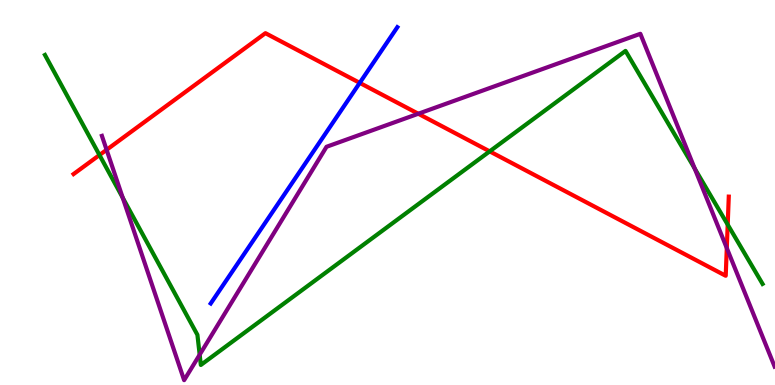[{'lines': ['blue', 'red'], 'intersections': [{'x': 4.64, 'y': 7.85}]}, {'lines': ['green', 'red'], 'intersections': [{'x': 1.28, 'y': 5.97}, {'x': 6.32, 'y': 6.07}, {'x': 9.39, 'y': 4.17}]}, {'lines': ['purple', 'red'], 'intersections': [{'x': 1.38, 'y': 6.11}, {'x': 5.4, 'y': 7.05}, {'x': 9.38, 'y': 3.56}]}, {'lines': ['blue', 'green'], 'intersections': []}, {'lines': ['blue', 'purple'], 'intersections': []}, {'lines': ['green', 'purple'], 'intersections': [{'x': 1.58, 'y': 4.86}, {'x': 2.58, 'y': 0.787}, {'x': 8.96, 'y': 5.62}]}]